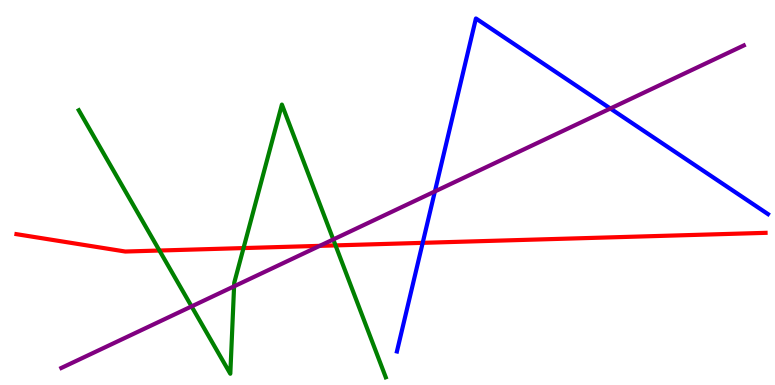[{'lines': ['blue', 'red'], 'intersections': [{'x': 5.45, 'y': 3.69}]}, {'lines': ['green', 'red'], 'intersections': [{'x': 2.06, 'y': 3.49}, {'x': 3.14, 'y': 3.56}, {'x': 4.33, 'y': 3.63}]}, {'lines': ['purple', 'red'], 'intersections': [{'x': 4.13, 'y': 3.61}]}, {'lines': ['blue', 'green'], 'intersections': []}, {'lines': ['blue', 'purple'], 'intersections': [{'x': 5.61, 'y': 5.03}, {'x': 7.88, 'y': 7.18}]}, {'lines': ['green', 'purple'], 'intersections': [{'x': 2.47, 'y': 2.04}, {'x': 3.02, 'y': 2.56}, {'x': 4.3, 'y': 3.78}]}]